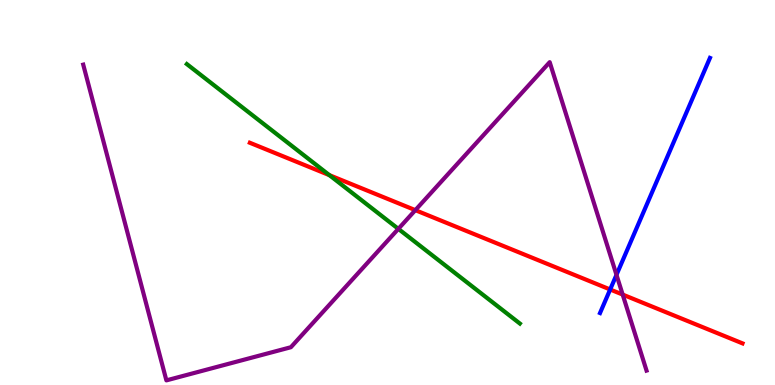[{'lines': ['blue', 'red'], 'intersections': [{'x': 7.87, 'y': 2.48}]}, {'lines': ['green', 'red'], 'intersections': [{'x': 4.25, 'y': 5.45}]}, {'lines': ['purple', 'red'], 'intersections': [{'x': 5.36, 'y': 4.54}, {'x': 8.03, 'y': 2.35}]}, {'lines': ['blue', 'green'], 'intersections': []}, {'lines': ['blue', 'purple'], 'intersections': [{'x': 7.95, 'y': 2.86}]}, {'lines': ['green', 'purple'], 'intersections': [{'x': 5.14, 'y': 4.06}]}]